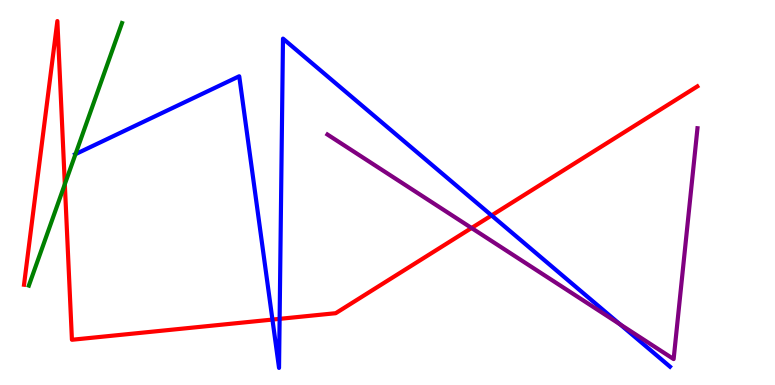[{'lines': ['blue', 'red'], 'intersections': [{'x': 3.52, 'y': 1.7}, {'x': 3.61, 'y': 1.72}, {'x': 6.34, 'y': 4.4}]}, {'lines': ['green', 'red'], 'intersections': [{'x': 0.836, 'y': 5.22}]}, {'lines': ['purple', 'red'], 'intersections': [{'x': 6.08, 'y': 4.08}]}, {'lines': ['blue', 'green'], 'intersections': [{'x': 0.974, 'y': 6.0}]}, {'lines': ['blue', 'purple'], 'intersections': [{'x': 8.0, 'y': 1.58}]}, {'lines': ['green', 'purple'], 'intersections': []}]